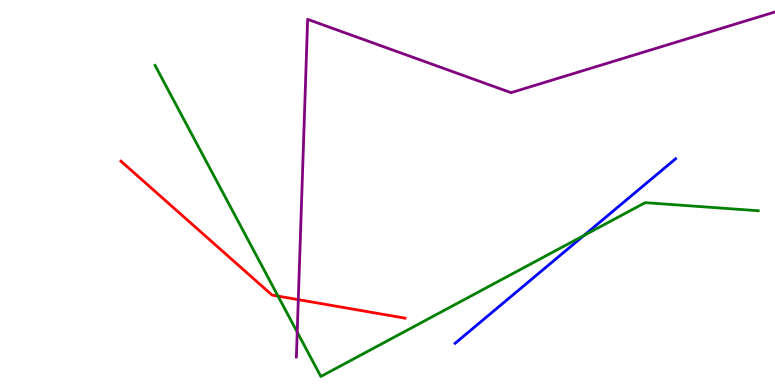[{'lines': ['blue', 'red'], 'intersections': []}, {'lines': ['green', 'red'], 'intersections': [{'x': 3.59, 'y': 2.31}]}, {'lines': ['purple', 'red'], 'intersections': [{'x': 3.85, 'y': 2.22}]}, {'lines': ['blue', 'green'], 'intersections': [{'x': 7.53, 'y': 3.88}]}, {'lines': ['blue', 'purple'], 'intersections': []}, {'lines': ['green', 'purple'], 'intersections': [{'x': 3.84, 'y': 1.37}]}]